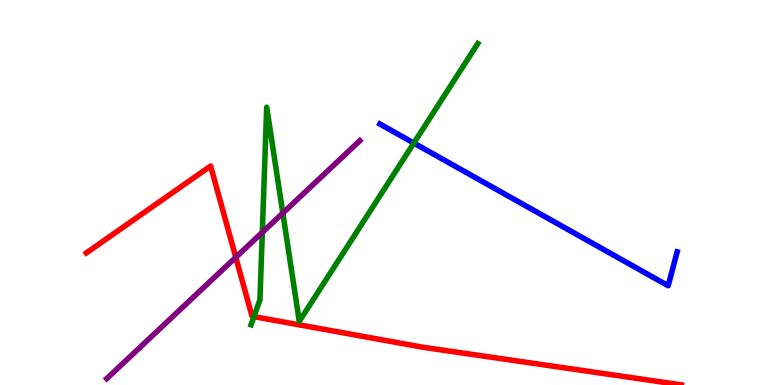[{'lines': ['blue', 'red'], 'intersections': []}, {'lines': ['green', 'red'], 'intersections': [{'x': 3.28, 'y': 1.78}]}, {'lines': ['purple', 'red'], 'intersections': [{'x': 3.04, 'y': 3.32}]}, {'lines': ['blue', 'green'], 'intersections': [{'x': 5.34, 'y': 6.28}]}, {'lines': ['blue', 'purple'], 'intersections': []}, {'lines': ['green', 'purple'], 'intersections': [{'x': 3.38, 'y': 3.96}, {'x': 3.65, 'y': 4.47}]}]